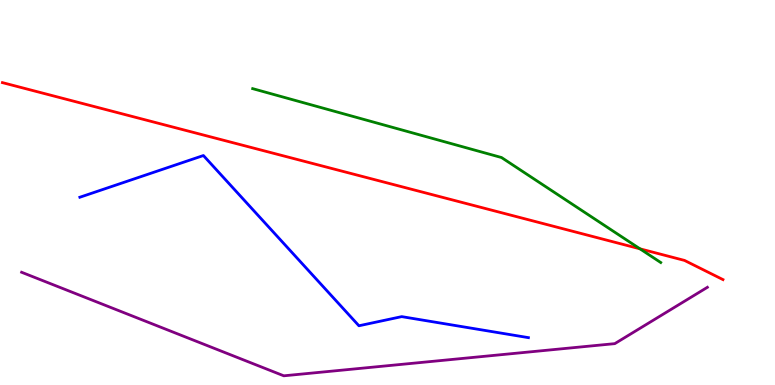[{'lines': ['blue', 'red'], 'intersections': []}, {'lines': ['green', 'red'], 'intersections': [{'x': 8.26, 'y': 3.54}]}, {'lines': ['purple', 'red'], 'intersections': []}, {'lines': ['blue', 'green'], 'intersections': []}, {'lines': ['blue', 'purple'], 'intersections': []}, {'lines': ['green', 'purple'], 'intersections': []}]